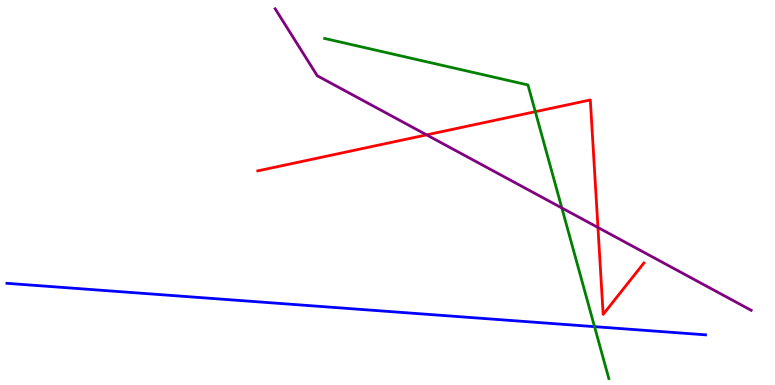[{'lines': ['blue', 'red'], 'intersections': []}, {'lines': ['green', 'red'], 'intersections': [{'x': 6.91, 'y': 7.1}]}, {'lines': ['purple', 'red'], 'intersections': [{'x': 5.5, 'y': 6.5}, {'x': 7.72, 'y': 4.09}]}, {'lines': ['blue', 'green'], 'intersections': [{'x': 7.67, 'y': 1.52}]}, {'lines': ['blue', 'purple'], 'intersections': []}, {'lines': ['green', 'purple'], 'intersections': [{'x': 7.25, 'y': 4.6}]}]